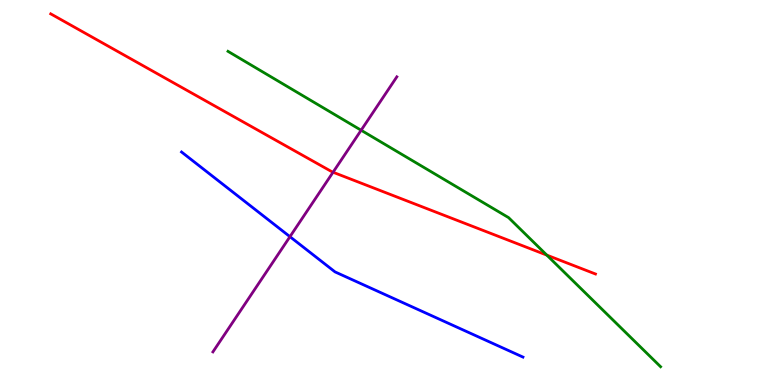[{'lines': ['blue', 'red'], 'intersections': []}, {'lines': ['green', 'red'], 'intersections': [{'x': 7.06, 'y': 3.37}]}, {'lines': ['purple', 'red'], 'intersections': [{'x': 4.3, 'y': 5.53}]}, {'lines': ['blue', 'green'], 'intersections': []}, {'lines': ['blue', 'purple'], 'intersections': [{'x': 3.74, 'y': 3.85}]}, {'lines': ['green', 'purple'], 'intersections': [{'x': 4.66, 'y': 6.62}]}]